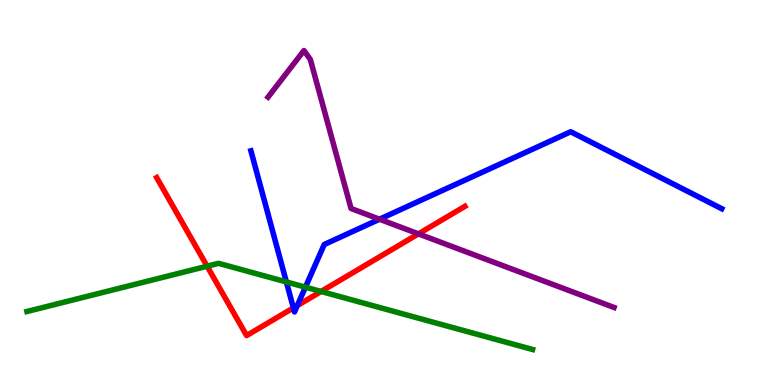[{'lines': ['blue', 'red'], 'intersections': [{'x': 3.79, 'y': 2.0}, {'x': 3.84, 'y': 2.06}]}, {'lines': ['green', 'red'], 'intersections': [{'x': 2.67, 'y': 3.09}, {'x': 4.14, 'y': 2.43}]}, {'lines': ['purple', 'red'], 'intersections': [{'x': 5.4, 'y': 3.93}]}, {'lines': ['blue', 'green'], 'intersections': [{'x': 3.7, 'y': 2.68}, {'x': 3.94, 'y': 2.54}]}, {'lines': ['blue', 'purple'], 'intersections': [{'x': 4.9, 'y': 4.31}]}, {'lines': ['green', 'purple'], 'intersections': []}]